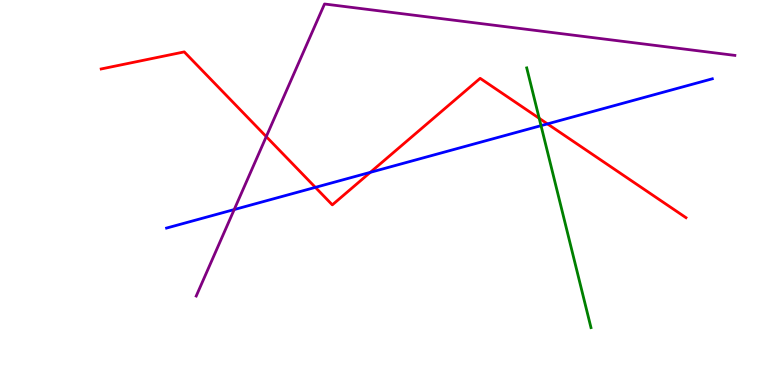[{'lines': ['blue', 'red'], 'intersections': [{'x': 4.07, 'y': 5.13}, {'x': 4.78, 'y': 5.52}, {'x': 7.06, 'y': 6.78}]}, {'lines': ['green', 'red'], 'intersections': [{'x': 6.96, 'y': 6.93}]}, {'lines': ['purple', 'red'], 'intersections': [{'x': 3.44, 'y': 6.45}]}, {'lines': ['blue', 'green'], 'intersections': [{'x': 6.98, 'y': 6.74}]}, {'lines': ['blue', 'purple'], 'intersections': [{'x': 3.02, 'y': 4.56}]}, {'lines': ['green', 'purple'], 'intersections': []}]